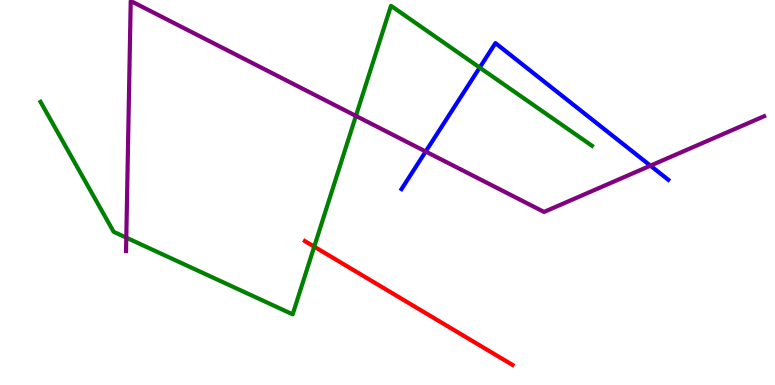[{'lines': ['blue', 'red'], 'intersections': []}, {'lines': ['green', 'red'], 'intersections': [{'x': 4.05, 'y': 3.59}]}, {'lines': ['purple', 'red'], 'intersections': []}, {'lines': ['blue', 'green'], 'intersections': [{'x': 6.19, 'y': 8.24}]}, {'lines': ['blue', 'purple'], 'intersections': [{'x': 5.49, 'y': 6.06}, {'x': 8.39, 'y': 5.7}]}, {'lines': ['green', 'purple'], 'intersections': [{'x': 1.63, 'y': 3.83}, {'x': 4.59, 'y': 6.99}]}]